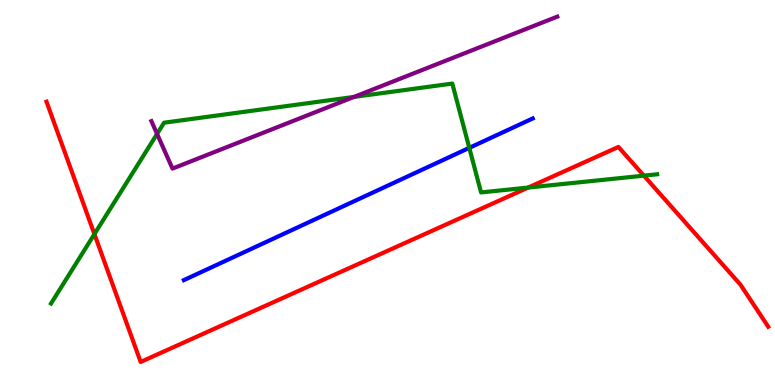[{'lines': ['blue', 'red'], 'intersections': []}, {'lines': ['green', 'red'], 'intersections': [{'x': 1.22, 'y': 3.92}, {'x': 6.81, 'y': 5.13}, {'x': 8.31, 'y': 5.44}]}, {'lines': ['purple', 'red'], 'intersections': []}, {'lines': ['blue', 'green'], 'intersections': [{'x': 6.06, 'y': 6.16}]}, {'lines': ['blue', 'purple'], 'intersections': []}, {'lines': ['green', 'purple'], 'intersections': [{'x': 2.03, 'y': 6.52}, {'x': 4.57, 'y': 7.48}]}]